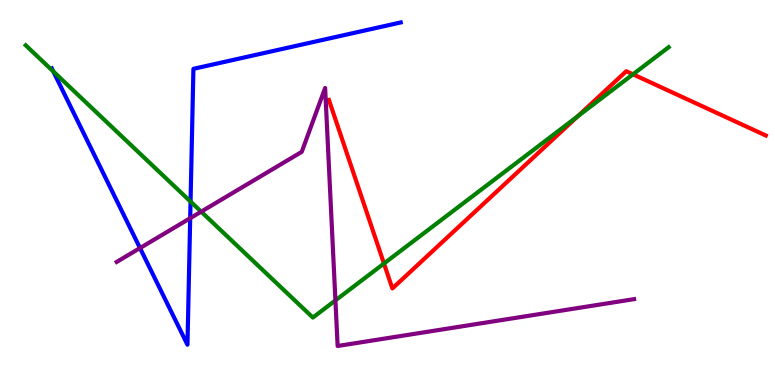[{'lines': ['blue', 'red'], 'intersections': []}, {'lines': ['green', 'red'], 'intersections': [{'x': 4.95, 'y': 3.16}, {'x': 7.45, 'y': 6.98}, {'x': 8.17, 'y': 8.07}]}, {'lines': ['purple', 'red'], 'intersections': []}, {'lines': ['blue', 'green'], 'intersections': [{'x': 0.688, 'y': 8.14}, {'x': 2.46, 'y': 4.76}]}, {'lines': ['blue', 'purple'], 'intersections': [{'x': 1.81, 'y': 3.56}, {'x': 2.45, 'y': 4.33}]}, {'lines': ['green', 'purple'], 'intersections': [{'x': 2.6, 'y': 4.5}, {'x': 4.33, 'y': 2.2}]}]